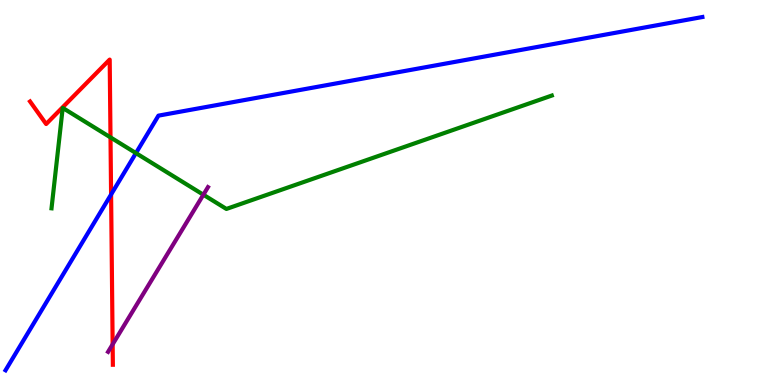[{'lines': ['blue', 'red'], 'intersections': [{'x': 1.43, 'y': 4.95}]}, {'lines': ['green', 'red'], 'intersections': [{'x': 1.43, 'y': 6.43}]}, {'lines': ['purple', 'red'], 'intersections': [{'x': 1.45, 'y': 1.06}]}, {'lines': ['blue', 'green'], 'intersections': [{'x': 1.75, 'y': 6.02}]}, {'lines': ['blue', 'purple'], 'intersections': []}, {'lines': ['green', 'purple'], 'intersections': [{'x': 2.62, 'y': 4.94}]}]